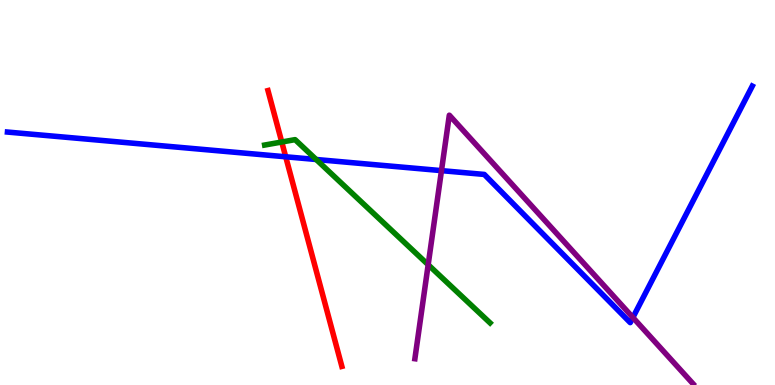[{'lines': ['blue', 'red'], 'intersections': [{'x': 3.69, 'y': 5.93}]}, {'lines': ['green', 'red'], 'intersections': [{'x': 3.64, 'y': 6.31}]}, {'lines': ['purple', 'red'], 'intersections': []}, {'lines': ['blue', 'green'], 'intersections': [{'x': 4.08, 'y': 5.86}]}, {'lines': ['blue', 'purple'], 'intersections': [{'x': 5.7, 'y': 5.57}, {'x': 8.17, 'y': 1.75}]}, {'lines': ['green', 'purple'], 'intersections': [{'x': 5.52, 'y': 3.12}]}]